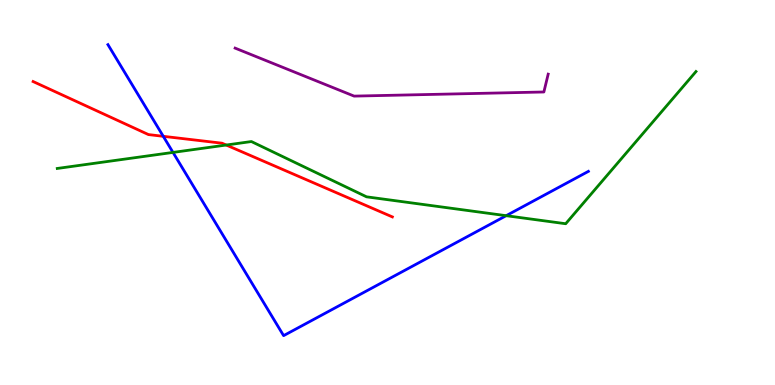[{'lines': ['blue', 'red'], 'intersections': [{'x': 2.11, 'y': 6.46}]}, {'lines': ['green', 'red'], 'intersections': [{'x': 2.92, 'y': 6.23}]}, {'lines': ['purple', 'red'], 'intersections': []}, {'lines': ['blue', 'green'], 'intersections': [{'x': 2.23, 'y': 6.04}, {'x': 6.53, 'y': 4.4}]}, {'lines': ['blue', 'purple'], 'intersections': []}, {'lines': ['green', 'purple'], 'intersections': []}]